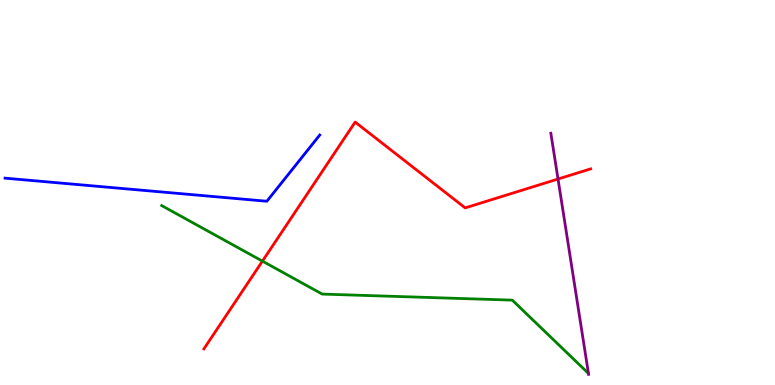[{'lines': ['blue', 'red'], 'intersections': []}, {'lines': ['green', 'red'], 'intersections': [{'x': 3.39, 'y': 3.22}]}, {'lines': ['purple', 'red'], 'intersections': [{'x': 7.2, 'y': 5.35}]}, {'lines': ['blue', 'green'], 'intersections': []}, {'lines': ['blue', 'purple'], 'intersections': []}, {'lines': ['green', 'purple'], 'intersections': []}]